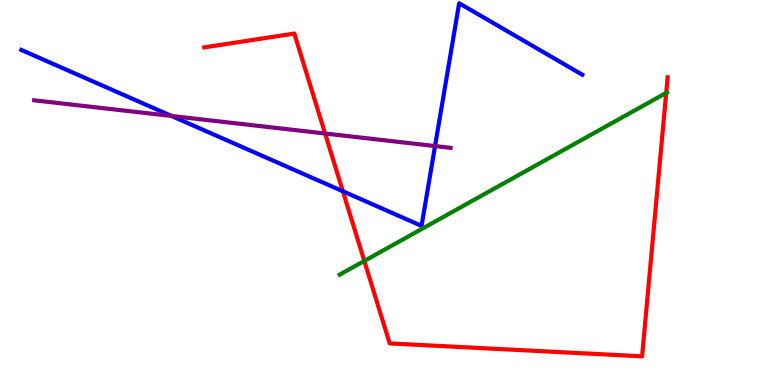[{'lines': ['blue', 'red'], 'intersections': [{'x': 4.42, 'y': 5.03}]}, {'lines': ['green', 'red'], 'intersections': [{'x': 4.7, 'y': 3.22}, {'x': 8.6, 'y': 7.59}]}, {'lines': ['purple', 'red'], 'intersections': [{'x': 4.19, 'y': 6.53}]}, {'lines': ['blue', 'green'], 'intersections': []}, {'lines': ['blue', 'purple'], 'intersections': [{'x': 2.21, 'y': 6.99}, {'x': 5.61, 'y': 6.21}]}, {'lines': ['green', 'purple'], 'intersections': []}]